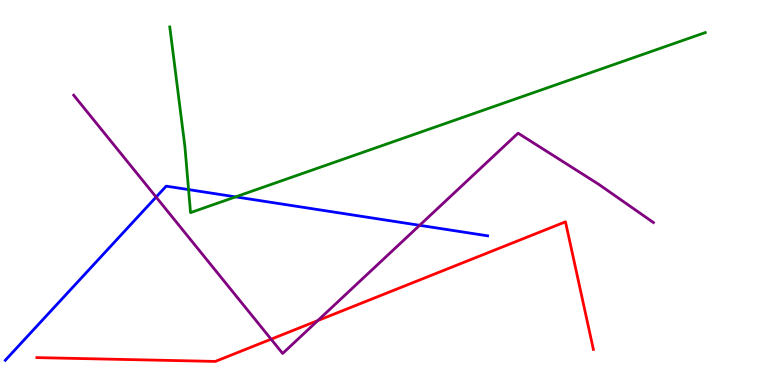[{'lines': ['blue', 'red'], 'intersections': []}, {'lines': ['green', 'red'], 'intersections': []}, {'lines': ['purple', 'red'], 'intersections': [{'x': 3.5, 'y': 1.19}, {'x': 4.1, 'y': 1.67}]}, {'lines': ['blue', 'green'], 'intersections': [{'x': 2.43, 'y': 5.08}, {'x': 3.04, 'y': 4.89}]}, {'lines': ['blue', 'purple'], 'intersections': [{'x': 2.01, 'y': 4.88}, {'x': 5.41, 'y': 4.15}]}, {'lines': ['green', 'purple'], 'intersections': []}]